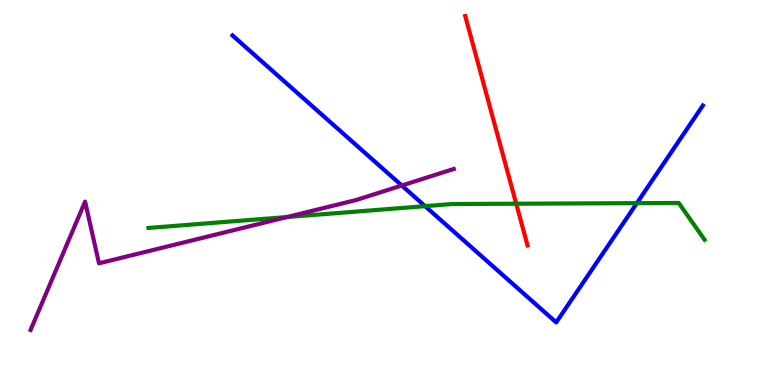[{'lines': ['blue', 'red'], 'intersections': []}, {'lines': ['green', 'red'], 'intersections': [{'x': 6.66, 'y': 4.71}]}, {'lines': ['purple', 'red'], 'intersections': []}, {'lines': ['blue', 'green'], 'intersections': [{'x': 5.48, 'y': 4.65}, {'x': 8.22, 'y': 4.72}]}, {'lines': ['blue', 'purple'], 'intersections': [{'x': 5.18, 'y': 5.18}]}, {'lines': ['green', 'purple'], 'intersections': [{'x': 3.7, 'y': 4.36}]}]